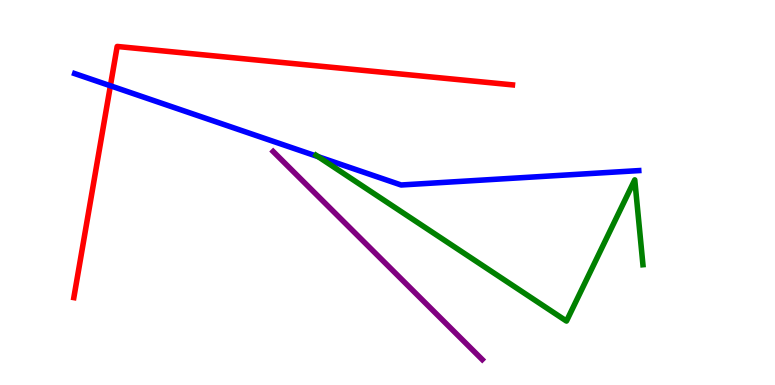[{'lines': ['blue', 'red'], 'intersections': [{'x': 1.42, 'y': 7.77}]}, {'lines': ['green', 'red'], 'intersections': []}, {'lines': ['purple', 'red'], 'intersections': []}, {'lines': ['blue', 'green'], 'intersections': [{'x': 4.11, 'y': 5.93}]}, {'lines': ['blue', 'purple'], 'intersections': []}, {'lines': ['green', 'purple'], 'intersections': []}]